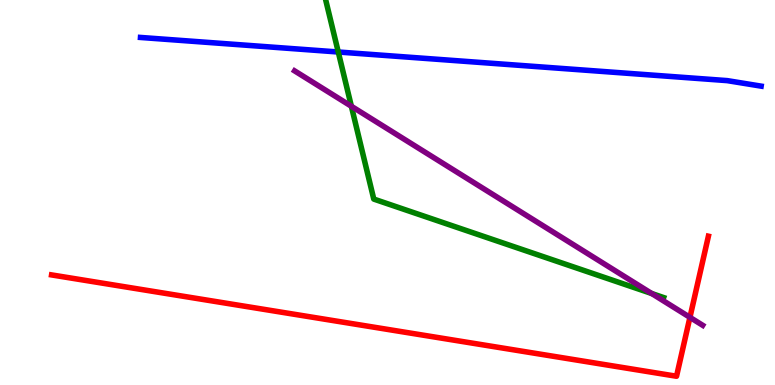[{'lines': ['blue', 'red'], 'intersections': []}, {'lines': ['green', 'red'], 'intersections': []}, {'lines': ['purple', 'red'], 'intersections': [{'x': 8.9, 'y': 1.76}]}, {'lines': ['blue', 'green'], 'intersections': [{'x': 4.36, 'y': 8.65}]}, {'lines': ['blue', 'purple'], 'intersections': []}, {'lines': ['green', 'purple'], 'intersections': [{'x': 4.53, 'y': 7.24}, {'x': 8.41, 'y': 2.38}]}]